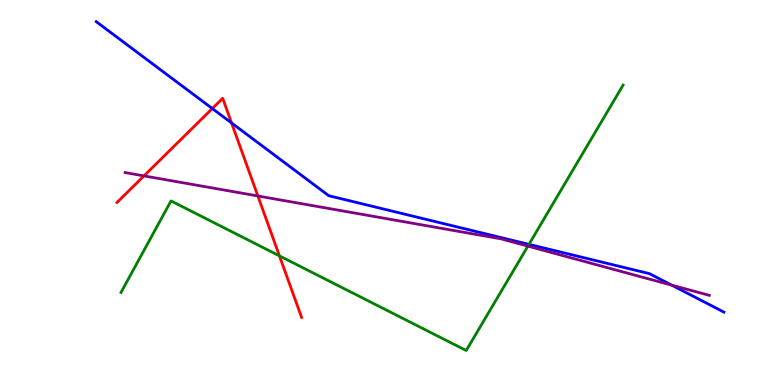[{'lines': ['blue', 'red'], 'intersections': [{'x': 2.74, 'y': 7.18}, {'x': 2.99, 'y': 6.81}]}, {'lines': ['green', 'red'], 'intersections': [{'x': 3.61, 'y': 3.35}]}, {'lines': ['purple', 'red'], 'intersections': [{'x': 1.86, 'y': 5.43}, {'x': 3.33, 'y': 4.91}]}, {'lines': ['blue', 'green'], 'intersections': [{'x': 6.83, 'y': 3.65}]}, {'lines': ['blue', 'purple'], 'intersections': [{'x': 8.67, 'y': 2.59}]}, {'lines': ['green', 'purple'], 'intersections': [{'x': 6.81, 'y': 3.61}]}]